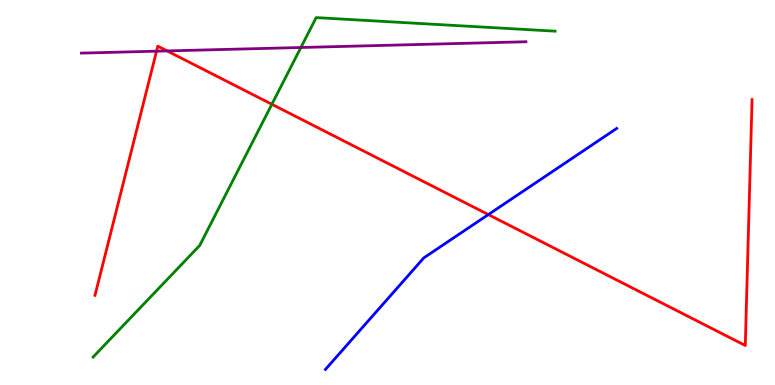[{'lines': ['blue', 'red'], 'intersections': [{'x': 6.3, 'y': 4.43}]}, {'lines': ['green', 'red'], 'intersections': [{'x': 3.51, 'y': 7.29}]}, {'lines': ['purple', 'red'], 'intersections': [{'x': 2.02, 'y': 8.67}, {'x': 2.16, 'y': 8.68}]}, {'lines': ['blue', 'green'], 'intersections': []}, {'lines': ['blue', 'purple'], 'intersections': []}, {'lines': ['green', 'purple'], 'intersections': [{'x': 3.88, 'y': 8.77}]}]